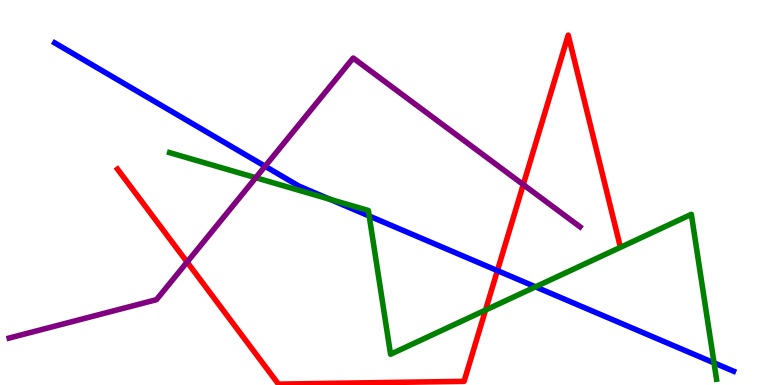[{'lines': ['blue', 'red'], 'intersections': [{'x': 6.42, 'y': 2.97}]}, {'lines': ['green', 'red'], 'intersections': [{'x': 6.26, 'y': 1.95}]}, {'lines': ['purple', 'red'], 'intersections': [{'x': 2.41, 'y': 3.19}, {'x': 6.75, 'y': 5.2}]}, {'lines': ['blue', 'green'], 'intersections': [{'x': 4.26, 'y': 4.82}, {'x': 4.76, 'y': 4.39}, {'x': 6.91, 'y': 2.55}, {'x': 9.21, 'y': 0.575}]}, {'lines': ['blue', 'purple'], 'intersections': [{'x': 3.42, 'y': 5.68}]}, {'lines': ['green', 'purple'], 'intersections': [{'x': 3.3, 'y': 5.38}]}]